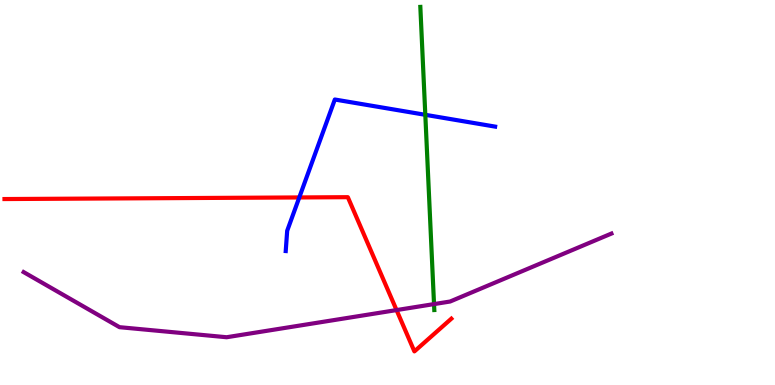[{'lines': ['blue', 'red'], 'intersections': [{'x': 3.86, 'y': 4.87}]}, {'lines': ['green', 'red'], 'intersections': []}, {'lines': ['purple', 'red'], 'intersections': [{'x': 5.12, 'y': 1.95}]}, {'lines': ['blue', 'green'], 'intersections': [{'x': 5.49, 'y': 7.02}]}, {'lines': ['blue', 'purple'], 'intersections': []}, {'lines': ['green', 'purple'], 'intersections': [{'x': 5.6, 'y': 2.1}]}]